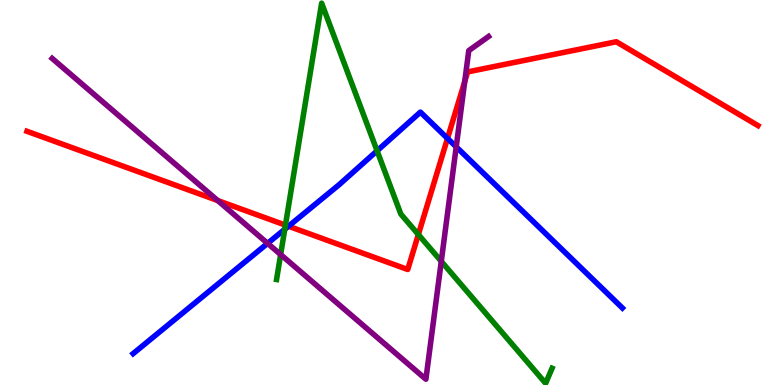[{'lines': ['blue', 'red'], 'intersections': [{'x': 3.72, 'y': 4.12}, {'x': 5.77, 'y': 6.41}]}, {'lines': ['green', 'red'], 'intersections': [{'x': 3.68, 'y': 4.15}, {'x': 5.4, 'y': 3.91}]}, {'lines': ['purple', 'red'], 'intersections': [{'x': 2.81, 'y': 4.79}, {'x': 6.0, 'y': 7.88}]}, {'lines': ['blue', 'green'], 'intersections': [{'x': 3.67, 'y': 4.04}, {'x': 4.87, 'y': 6.08}]}, {'lines': ['blue', 'purple'], 'intersections': [{'x': 3.45, 'y': 3.68}, {'x': 5.89, 'y': 6.19}]}, {'lines': ['green', 'purple'], 'intersections': [{'x': 3.62, 'y': 3.39}, {'x': 5.69, 'y': 3.21}]}]